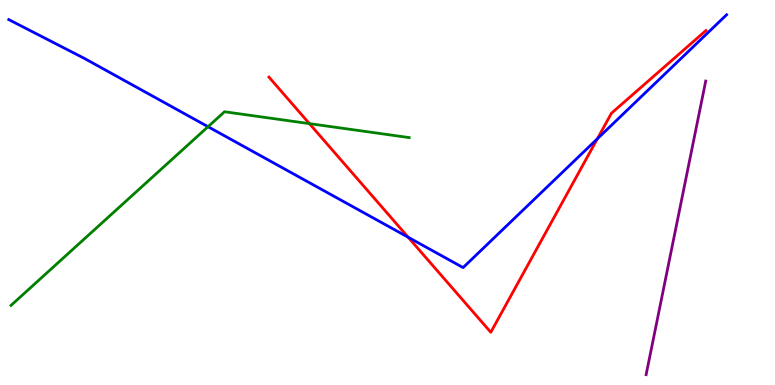[{'lines': ['blue', 'red'], 'intersections': [{'x': 5.27, 'y': 3.84}, {'x': 7.71, 'y': 6.4}]}, {'lines': ['green', 'red'], 'intersections': [{'x': 3.99, 'y': 6.79}]}, {'lines': ['purple', 'red'], 'intersections': []}, {'lines': ['blue', 'green'], 'intersections': [{'x': 2.68, 'y': 6.71}]}, {'lines': ['blue', 'purple'], 'intersections': []}, {'lines': ['green', 'purple'], 'intersections': []}]